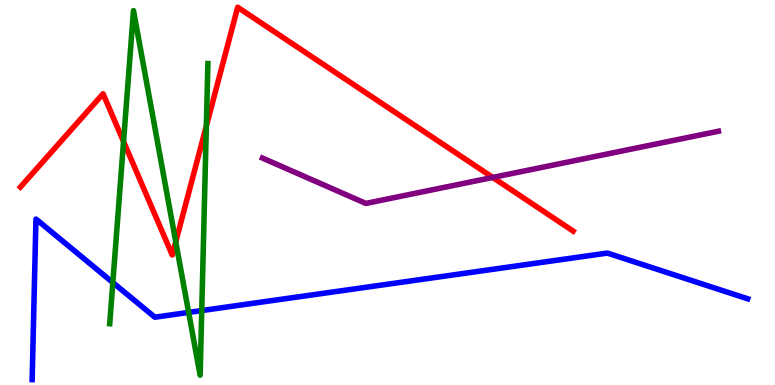[{'lines': ['blue', 'red'], 'intersections': []}, {'lines': ['green', 'red'], 'intersections': [{'x': 1.59, 'y': 6.32}, {'x': 2.27, 'y': 3.72}, {'x': 2.66, 'y': 6.73}]}, {'lines': ['purple', 'red'], 'intersections': [{'x': 6.36, 'y': 5.39}]}, {'lines': ['blue', 'green'], 'intersections': [{'x': 1.46, 'y': 2.66}, {'x': 2.43, 'y': 1.89}, {'x': 2.6, 'y': 1.93}]}, {'lines': ['blue', 'purple'], 'intersections': []}, {'lines': ['green', 'purple'], 'intersections': []}]